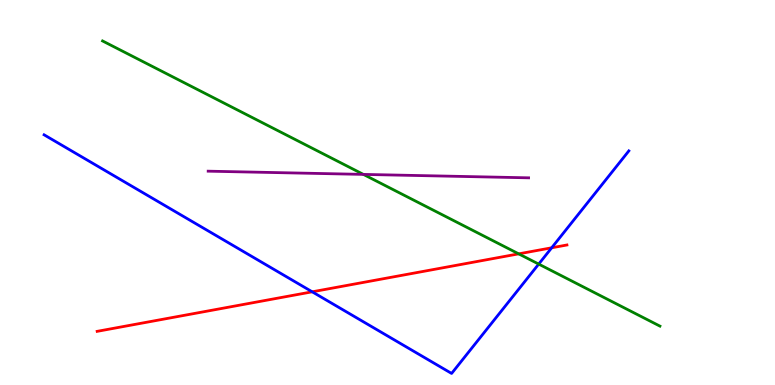[{'lines': ['blue', 'red'], 'intersections': [{'x': 4.03, 'y': 2.42}, {'x': 7.12, 'y': 3.56}]}, {'lines': ['green', 'red'], 'intersections': [{'x': 6.69, 'y': 3.41}]}, {'lines': ['purple', 'red'], 'intersections': []}, {'lines': ['blue', 'green'], 'intersections': [{'x': 6.95, 'y': 3.14}]}, {'lines': ['blue', 'purple'], 'intersections': []}, {'lines': ['green', 'purple'], 'intersections': [{'x': 4.69, 'y': 5.47}]}]